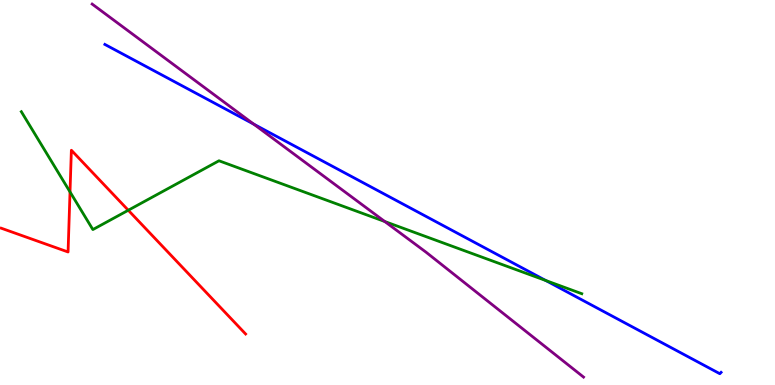[{'lines': ['blue', 'red'], 'intersections': []}, {'lines': ['green', 'red'], 'intersections': [{'x': 0.903, 'y': 5.02}, {'x': 1.66, 'y': 4.54}]}, {'lines': ['purple', 'red'], 'intersections': []}, {'lines': ['blue', 'green'], 'intersections': [{'x': 7.04, 'y': 2.71}]}, {'lines': ['blue', 'purple'], 'intersections': [{'x': 3.27, 'y': 6.78}]}, {'lines': ['green', 'purple'], 'intersections': [{'x': 4.96, 'y': 4.25}]}]